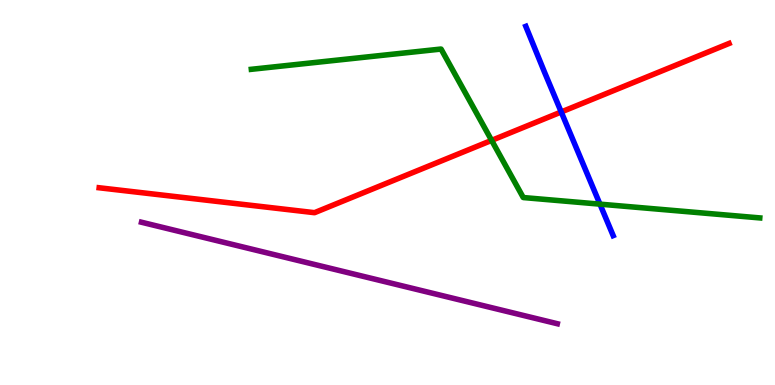[{'lines': ['blue', 'red'], 'intersections': [{'x': 7.24, 'y': 7.09}]}, {'lines': ['green', 'red'], 'intersections': [{'x': 6.34, 'y': 6.35}]}, {'lines': ['purple', 'red'], 'intersections': []}, {'lines': ['blue', 'green'], 'intersections': [{'x': 7.74, 'y': 4.7}]}, {'lines': ['blue', 'purple'], 'intersections': []}, {'lines': ['green', 'purple'], 'intersections': []}]